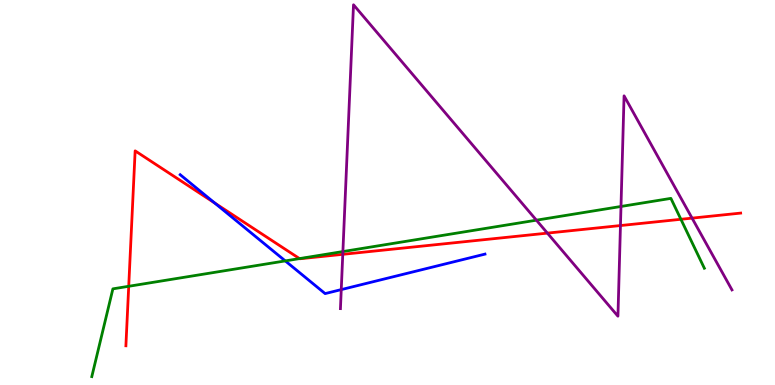[{'lines': ['blue', 'red'], 'intersections': [{'x': 2.77, 'y': 4.73}]}, {'lines': ['green', 'red'], 'intersections': [{'x': 1.66, 'y': 2.56}, {'x': 3.86, 'y': 3.28}, {'x': 8.79, 'y': 4.3}]}, {'lines': ['purple', 'red'], 'intersections': [{'x': 4.42, 'y': 3.39}, {'x': 7.06, 'y': 3.94}, {'x': 8.01, 'y': 4.14}, {'x': 8.93, 'y': 4.33}]}, {'lines': ['blue', 'green'], 'intersections': [{'x': 3.68, 'y': 3.22}]}, {'lines': ['blue', 'purple'], 'intersections': [{'x': 4.4, 'y': 2.48}]}, {'lines': ['green', 'purple'], 'intersections': [{'x': 4.42, 'y': 3.47}, {'x': 6.92, 'y': 4.28}, {'x': 8.01, 'y': 4.64}]}]